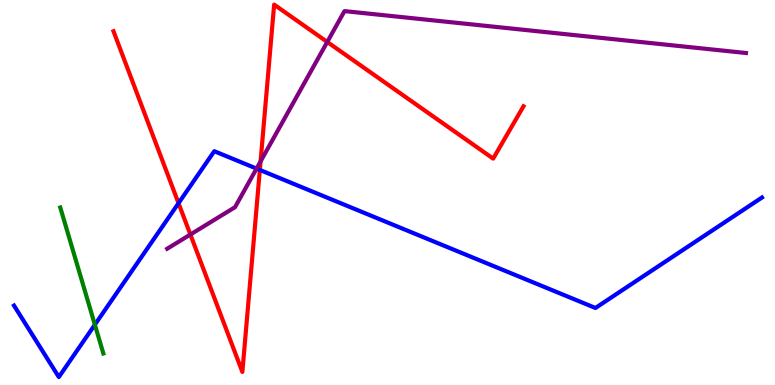[{'lines': ['blue', 'red'], 'intersections': [{'x': 2.3, 'y': 4.72}, {'x': 3.35, 'y': 5.59}]}, {'lines': ['green', 'red'], 'intersections': []}, {'lines': ['purple', 'red'], 'intersections': [{'x': 2.46, 'y': 3.91}, {'x': 3.36, 'y': 5.81}, {'x': 4.22, 'y': 8.91}]}, {'lines': ['blue', 'green'], 'intersections': [{'x': 1.22, 'y': 1.57}]}, {'lines': ['blue', 'purple'], 'intersections': [{'x': 3.31, 'y': 5.62}]}, {'lines': ['green', 'purple'], 'intersections': []}]